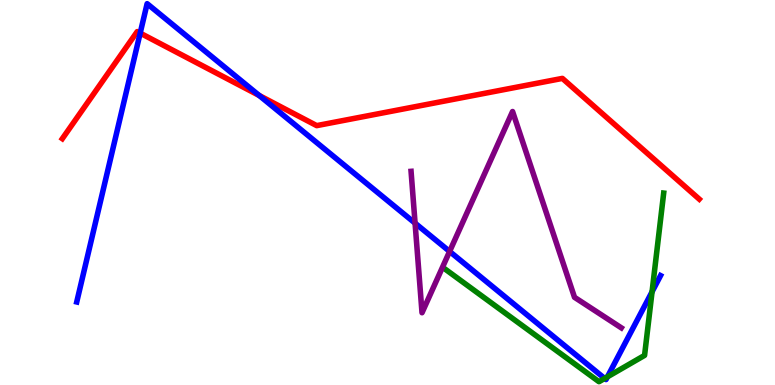[{'lines': ['blue', 'red'], 'intersections': [{'x': 1.81, 'y': 9.14}, {'x': 3.34, 'y': 7.52}]}, {'lines': ['green', 'red'], 'intersections': []}, {'lines': ['purple', 'red'], 'intersections': []}, {'lines': ['blue', 'green'], 'intersections': [{'x': 7.8, 'y': 0.17}, {'x': 7.84, 'y': 0.212}, {'x': 8.41, 'y': 2.42}]}, {'lines': ['blue', 'purple'], 'intersections': [{'x': 5.36, 'y': 4.2}, {'x': 5.8, 'y': 3.47}]}, {'lines': ['green', 'purple'], 'intersections': []}]